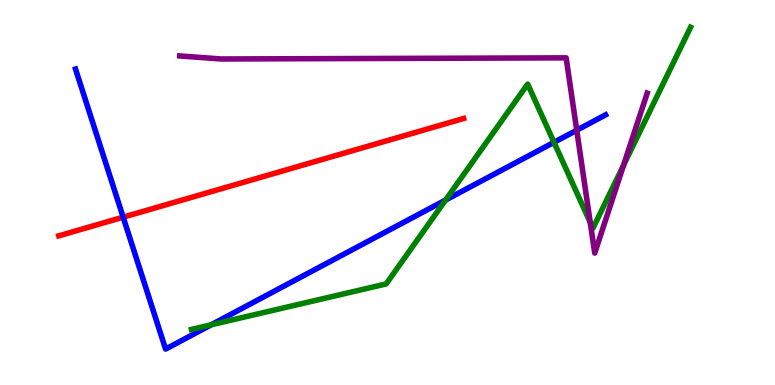[{'lines': ['blue', 'red'], 'intersections': [{'x': 1.59, 'y': 4.36}]}, {'lines': ['green', 'red'], 'intersections': []}, {'lines': ['purple', 'red'], 'intersections': []}, {'lines': ['blue', 'green'], 'intersections': [{'x': 2.73, 'y': 1.56}, {'x': 5.75, 'y': 4.8}, {'x': 7.15, 'y': 6.3}]}, {'lines': ['blue', 'purple'], 'intersections': [{'x': 7.44, 'y': 6.62}]}, {'lines': ['green', 'purple'], 'intersections': [{'x': 7.62, 'y': 4.22}, {'x': 8.05, 'y': 5.71}]}]